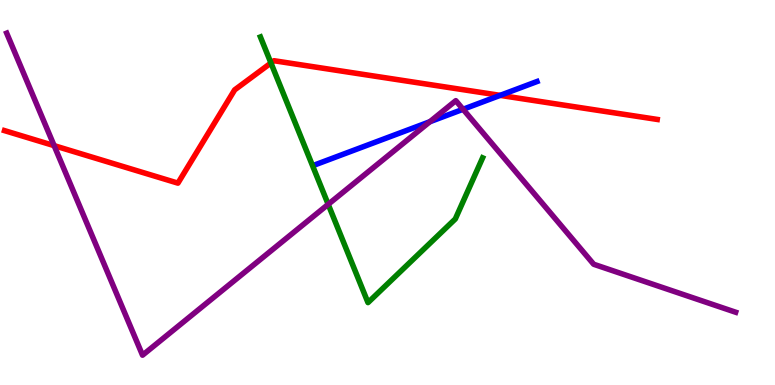[{'lines': ['blue', 'red'], 'intersections': [{'x': 6.45, 'y': 7.52}]}, {'lines': ['green', 'red'], 'intersections': [{'x': 3.5, 'y': 8.36}]}, {'lines': ['purple', 'red'], 'intersections': [{'x': 0.698, 'y': 6.22}]}, {'lines': ['blue', 'green'], 'intersections': []}, {'lines': ['blue', 'purple'], 'intersections': [{'x': 5.55, 'y': 6.84}, {'x': 5.98, 'y': 7.16}]}, {'lines': ['green', 'purple'], 'intersections': [{'x': 4.23, 'y': 4.69}]}]